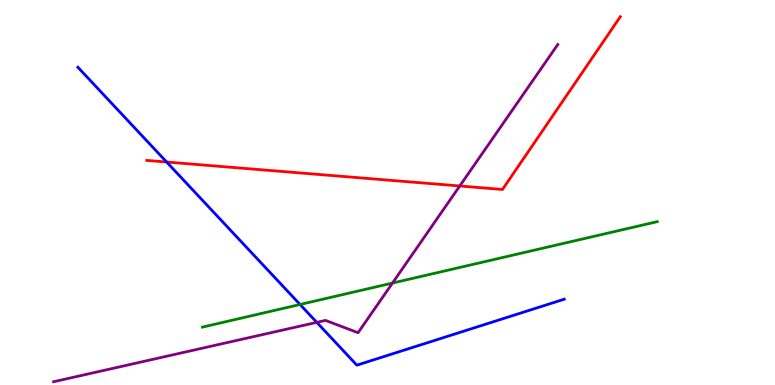[{'lines': ['blue', 'red'], 'intersections': [{'x': 2.15, 'y': 5.79}]}, {'lines': ['green', 'red'], 'intersections': []}, {'lines': ['purple', 'red'], 'intersections': [{'x': 5.93, 'y': 5.17}]}, {'lines': ['blue', 'green'], 'intersections': [{'x': 3.87, 'y': 2.09}]}, {'lines': ['blue', 'purple'], 'intersections': [{'x': 4.09, 'y': 1.63}]}, {'lines': ['green', 'purple'], 'intersections': [{'x': 5.06, 'y': 2.65}]}]